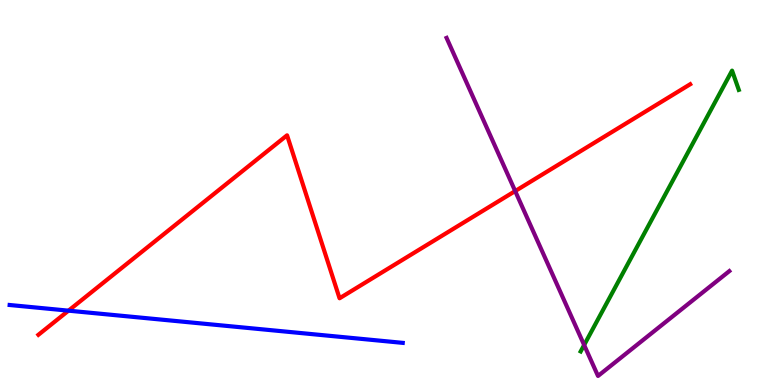[{'lines': ['blue', 'red'], 'intersections': [{'x': 0.884, 'y': 1.93}]}, {'lines': ['green', 'red'], 'intersections': []}, {'lines': ['purple', 'red'], 'intersections': [{'x': 6.65, 'y': 5.04}]}, {'lines': ['blue', 'green'], 'intersections': []}, {'lines': ['blue', 'purple'], 'intersections': []}, {'lines': ['green', 'purple'], 'intersections': [{'x': 7.54, 'y': 1.04}]}]